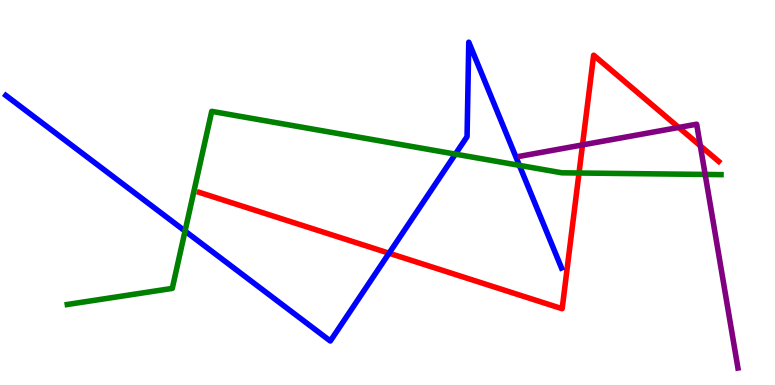[{'lines': ['blue', 'red'], 'intersections': [{'x': 5.02, 'y': 3.42}]}, {'lines': ['green', 'red'], 'intersections': [{'x': 7.47, 'y': 5.51}]}, {'lines': ['purple', 'red'], 'intersections': [{'x': 7.52, 'y': 6.24}, {'x': 8.76, 'y': 6.69}, {'x': 9.04, 'y': 6.21}]}, {'lines': ['blue', 'green'], 'intersections': [{'x': 2.39, 'y': 4.0}, {'x': 5.88, 'y': 6.0}, {'x': 6.7, 'y': 5.71}]}, {'lines': ['blue', 'purple'], 'intersections': []}, {'lines': ['green', 'purple'], 'intersections': [{'x': 9.1, 'y': 5.47}]}]